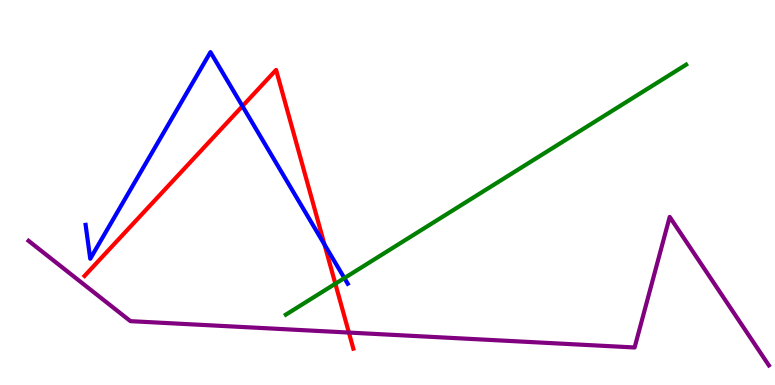[{'lines': ['blue', 'red'], 'intersections': [{'x': 3.13, 'y': 7.24}, {'x': 4.19, 'y': 3.65}]}, {'lines': ['green', 'red'], 'intersections': [{'x': 4.33, 'y': 2.63}]}, {'lines': ['purple', 'red'], 'intersections': [{'x': 4.5, 'y': 1.36}]}, {'lines': ['blue', 'green'], 'intersections': [{'x': 4.44, 'y': 2.78}]}, {'lines': ['blue', 'purple'], 'intersections': []}, {'lines': ['green', 'purple'], 'intersections': []}]